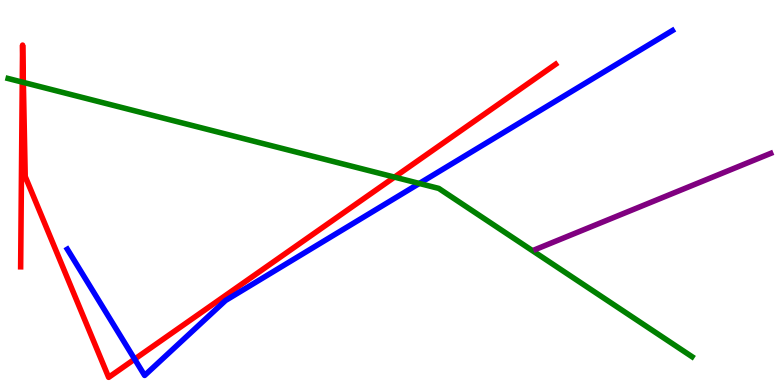[{'lines': ['blue', 'red'], 'intersections': [{'x': 1.74, 'y': 0.672}]}, {'lines': ['green', 'red'], 'intersections': [{'x': 0.287, 'y': 7.87}, {'x': 0.301, 'y': 7.86}, {'x': 5.09, 'y': 5.4}]}, {'lines': ['purple', 'red'], 'intersections': []}, {'lines': ['blue', 'green'], 'intersections': [{'x': 5.41, 'y': 5.24}]}, {'lines': ['blue', 'purple'], 'intersections': []}, {'lines': ['green', 'purple'], 'intersections': []}]